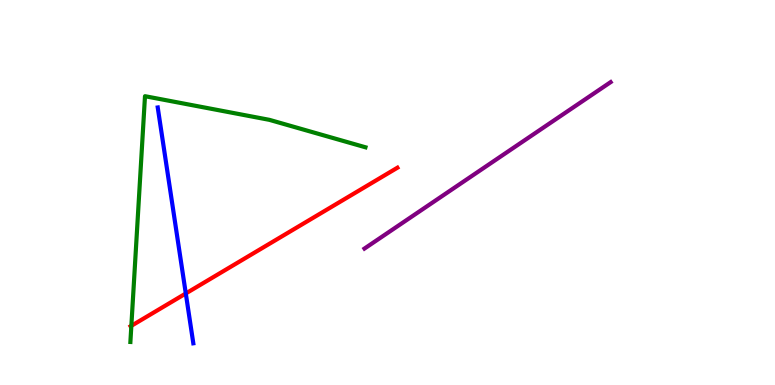[{'lines': ['blue', 'red'], 'intersections': [{'x': 2.4, 'y': 2.38}]}, {'lines': ['green', 'red'], 'intersections': [{'x': 1.69, 'y': 1.54}]}, {'lines': ['purple', 'red'], 'intersections': []}, {'lines': ['blue', 'green'], 'intersections': []}, {'lines': ['blue', 'purple'], 'intersections': []}, {'lines': ['green', 'purple'], 'intersections': []}]